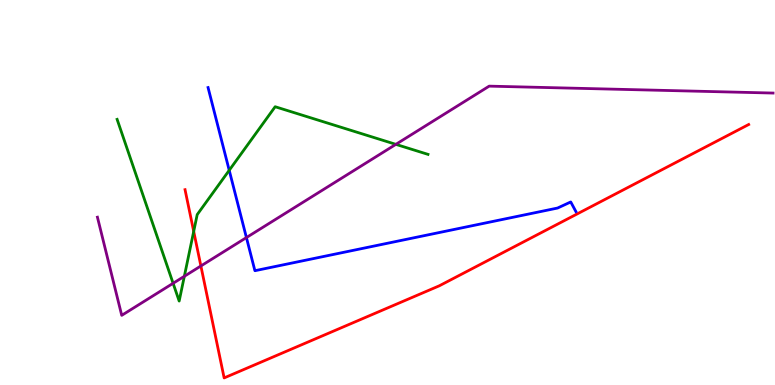[{'lines': ['blue', 'red'], 'intersections': []}, {'lines': ['green', 'red'], 'intersections': [{'x': 2.5, 'y': 3.99}]}, {'lines': ['purple', 'red'], 'intersections': [{'x': 2.59, 'y': 3.09}]}, {'lines': ['blue', 'green'], 'intersections': [{'x': 2.96, 'y': 5.58}]}, {'lines': ['blue', 'purple'], 'intersections': [{'x': 3.18, 'y': 3.83}]}, {'lines': ['green', 'purple'], 'intersections': [{'x': 2.23, 'y': 2.64}, {'x': 2.38, 'y': 2.82}, {'x': 5.11, 'y': 6.25}]}]